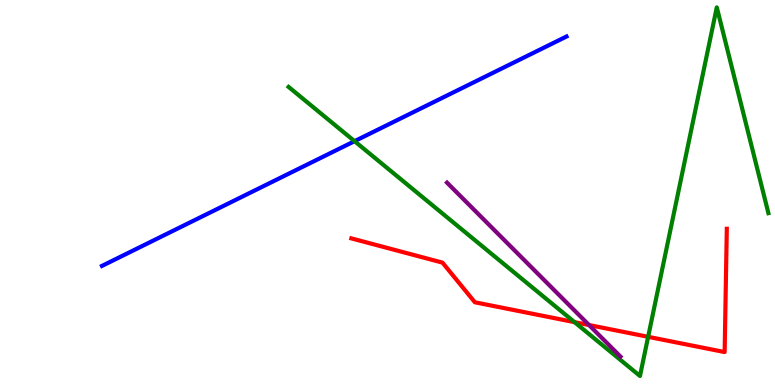[{'lines': ['blue', 'red'], 'intersections': []}, {'lines': ['green', 'red'], 'intersections': [{'x': 7.41, 'y': 1.63}, {'x': 8.36, 'y': 1.25}]}, {'lines': ['purple', 'red'], 'intersections': [{'x': 7.6, 'y': 1.56}]}, {'lines': ['blue', 'green'], 'intersections': [{'x': 4.57, 'y': 6.33}]}, {'lines': ['blue', 'purple'], 'intersections': []}, {'lines': ['green', 'purple'], 'intersections': []}]